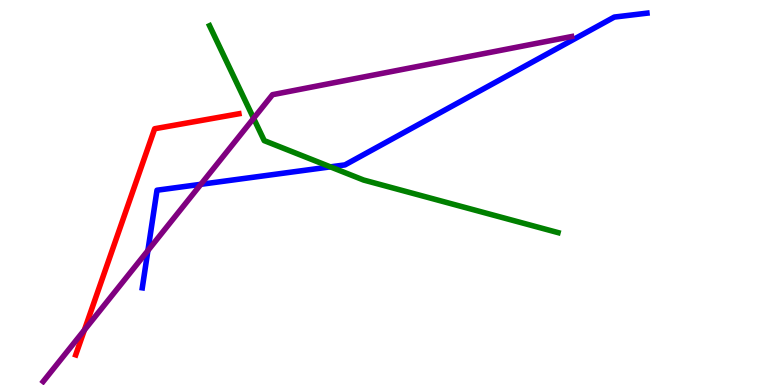[{'lines': ['blue', 'red'], 'intersections': []}, {'lines': ['green', 'red'], 'intersections': []}, {'lines': ['purple', 'red'], 'intersections': [{'x': 1.09, 'y': 1.43}]}, {'lines': ['blue', 'green'], 'intersections': [{'x': 4.26, 'y': 5.67}]}, {'lines': ['blue', 'purple'], 'intersections': [{'x': 1.91, 'y': 3.49}, {'x': 2.59, 'y': 5.21}]}, {'lines': ['green', 'purple'], 'intersections': [{'x': 3.27, 'y': 6.93}]}]